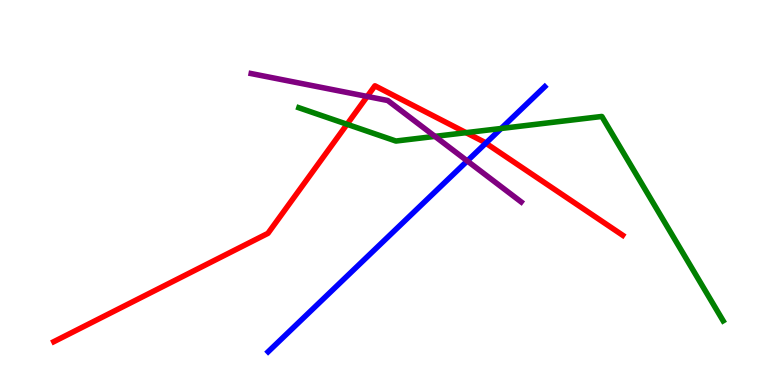[{'lines': ['blue', 'red'], 'intersections': [{'x': 6.27, 'y': 6.28}]}, {'lines': ['green', 'red'], 'intersections': [{'x': 4.48, 'y': 6.77}, {'x': 6.01, 'y': 6.55}]}, {'lines': ['purple', 'red'], 'intersections': [{'x': 4.74, 'y': 7.49}]}, {'lines': ['blue', 'green'], 'intersections': [{'x': 6.47, 'y': 6.66}]}, {'lines': ['blue', 'purple'], 'intersections': [{'x': 6.03, 'y': 5.82}]}, {'lines': ['green', 'purple'], 'intersections': [{'x': 5.61, 'y': 6.46}]}]